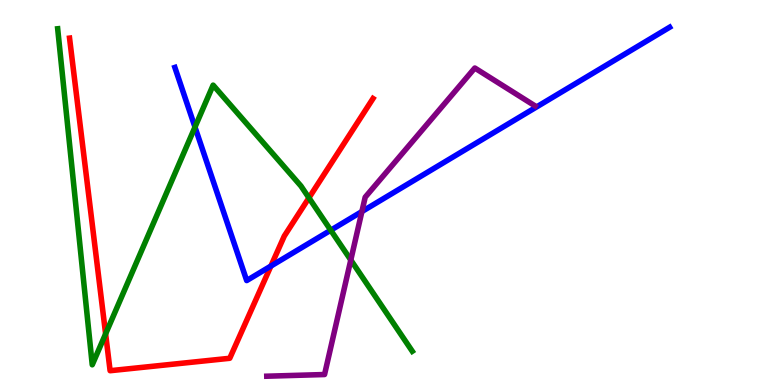[{'lines': ['blue', 'red'], 'intersections': [{'x': 3.5, 'y': 3.09}]}, {'lines': ['green', 'red'], 'intersections': [{'x': 1.36, 'y': 1.33}, {'x': 3.99, 'y': 4.86}]}, {'lines': ['purple', 'red'], 'intersections': []}, {'lines': ['blue', 'green'], 'intersections': [{'x': 2.52, 'y': 6.7}, {'x': 4.27, 'y': 4.02}]}, {'lines': ['blue', 'purple'], 'intersections': [{'x': 4.67, 'y': 4.5}]}, {'lines': ['green', 'purple'], 'intersections': [{'x': 4.53, 'y': 3.25}]}]